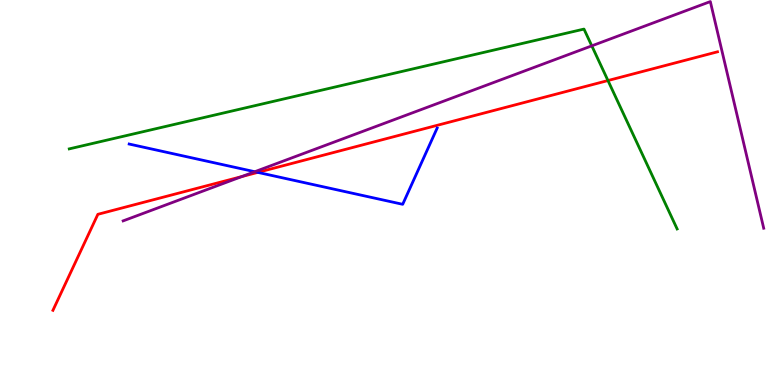[{'lines': ['blue', 'red'], 'intersections': [{'x': 3.33, 'y': 5.52}]}, {'lines': ['green', 'red'], 'intersections': [{'x': 7.84, 'y': 7.91}]}, {'lines': ['purple', 'red'], 'intersections': [{'x': 3.12, 'y': 5.41}]}, {'lines': ['blue', 'green'], 'intersections': []}, {'lines': ['blue', 'purple'], 'intersections': [{'x': 3.29, 'y': 5.54}]}, {'lines': ['green', 'purple'], 'intersections': [{'x': 7.64, 'y': 8.81}]}]